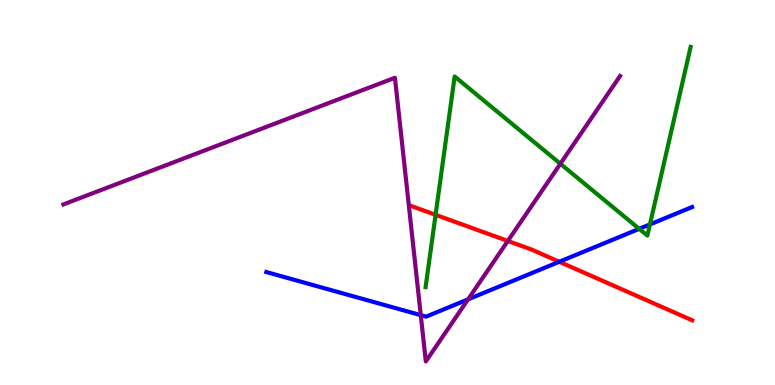[{'lines': ['blue', 'red'], 'intersections': [{'x': 7.22, 'y': 3.2}]}, {'lines': ['green', 'red'], 'intersections': [{'x': 5.62, 'y': 4.42}]}, {'lines': ['purple', 'red'], 'intersections': [{'x': 6.55, 'y': 3.74}]}, {'lines': ['blue', 'green'], 'intersections': [{'x': 8.25, 'y': 4.06}, {'x': 8.39, 'y': 4.17}]}, {'lines': ['blue', 'purple'], 'intersections': [{'x': 5.43, 'y': 1.81}, {'x': 6.04, 'y': 2.22}]}, {'lines': ['green', 'purple'], 'intersections': [{'x': 7.23, 'y': 5.75}]}]